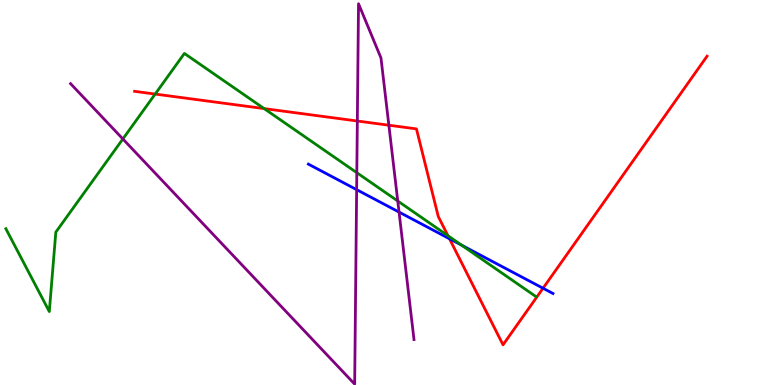[{'lines': ['blue', 'red'], 'intersections': [{'x': 5.8, 'y': 3.8}, {'x': 7.01, 'y': 2.51}]}, {'lines': ['green', 'red'], 'intersections': [{'x': 2.0, 'y': 7.56}, {'x': 3.41, 'y': 7.18}, {'x': 5.78, 'y': 3.88}]}, {'lines': ['purple', 'red'], 'intersections': [{'x': 4.61, 'y': 6.86}, {'x': 5.02, 'y': 6.75}]}, {'lines': ['blue', 'green'], 'intersections': [{'x': 5.96, 'y': 3.63}]}, {'lines': ['blue', 'purple'], 'intersections': [{'x': 4.6, 'y': 5.07}, {'x': 5.15, 'y': 4.49}]}, {'lines': ['green', 'purple'], 'intersections': [{'x': 1.59, 'y': 6.39}, {'x': 4.6, 'y': 5.51}, {'x': 5.13, 'y': 4.78}]}]